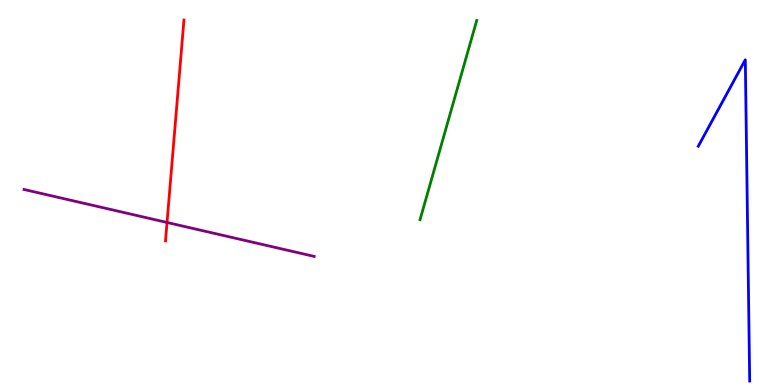[{'lines': ['blue', 'red'], 'intersections': []}, {'lines': ['green', 'red'], 'intersections': []}, {'lines': ['purple', 'red'], 'intersections': [{'x': 2.16, 'y': 4.22}]}, {'lines': ['blue', 'green'], 'intersections': []}, {'lines': ['blue', 'purple'], 'intersections': []}, {'lines': ['green', 'purple'], 'intersections': []}]